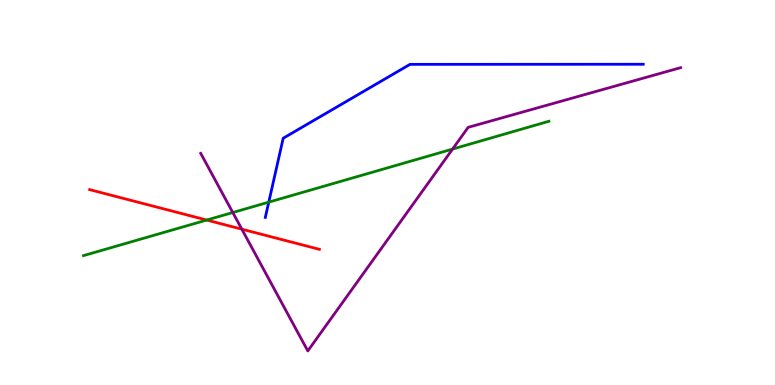[{'lines': ['blue', 'red'], 'intersections': []}, {'lines': ['green', 'red'], 'intersections': [{'x': 2.67, 'y': 4.28}]}, {'lines': ['purple', 'red'], 'intersections': [{'x': 3.12, 'y': 4.05}]}, {'lines': ['blue', 'green'], 'intersections': [{'x': 3.47, 'y': 4.75}]}, {'lines': ['blue', 'purple'], 'intersections': []}, {'lines': ['green', 'purple'], 'intersections': [{'x': 3.0, 'y': 4.48}, {'x': 5.84, 'y': 6.13}]}]